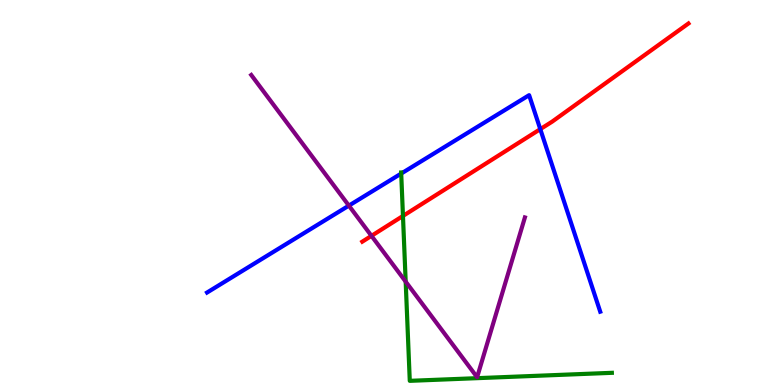[{'lines': ['blue', 'red'], 'intersections': [{'x': 6.97, 'y': 6.65}]}, {'lines': ['green', 'red'], 'intersections': [{'x': 5.2, 'y': 4.39}]}, {'lines': ['purple', 'red'], 'intersections': [{'x': 4.79, 'y': 3.87}]}, {'lines': ['blue', 'green'], 'intersections': [{'x': 5.18, 'y': 5.49}]}, {'lines': ['blue', 'purple'], 'intersections': [{'x': 4.5, 'y': 4.66}]}, {'lines': ['green', 'purple'], 'intersections': [{'x': 5.23, 'y': 2.68}]}]